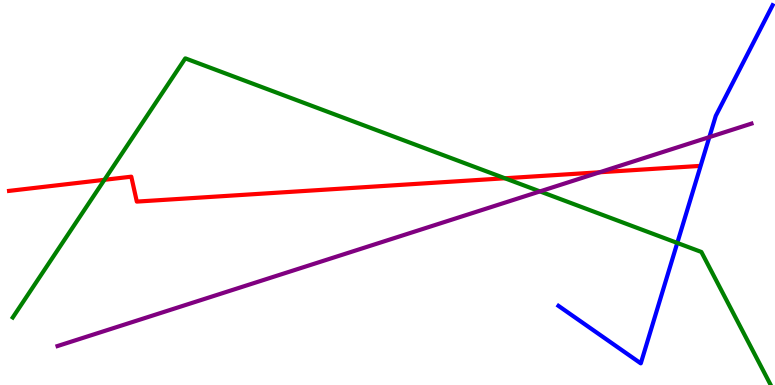[{'lines': ['blue', 'red'], 'intersections': []}, {'lines': ['green', 'red'], 'intersections': [{'x': 1.35, 'y': 5.33}, {'x': 6.52, 'y': 5.37}]}, {'lines': ['purple', 'red'], 'intersections': [{'x': 7.74, 'y': 5.53}]}, {'lines': ['blue', 'green'], 'intersections': [{'x': 8.74, 'y': 3.69}]}, {'lines': ['blue', 'purple'], 'intersections': [{'x': 9.15, 'y': 6.44}]}, {'lines': ['green', 'purple'], 'intersections': [{'x': 6.97, 'y': 5.03}]}]